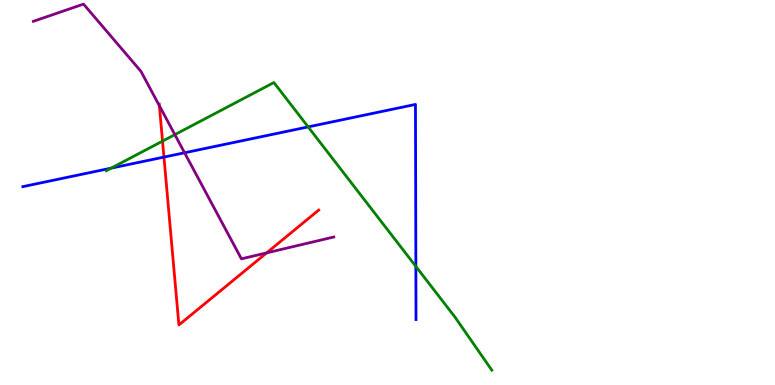[{'lines': ['blue', 'red'], 'intersections': [{'x': 2.12, 'y': 5.92}]}, {'lines': ['green', 'red'], 'intersections': [{'x': 2.1, 'y': 6.33}]}, {'lines': ['purple', 'red'], 'intersections': [{'x': 2.06, 'y': 7.25}, {'x': 3.44, 'y': 3.43}]}, {'lines': ['blue', 'green'], 'intersections': [{'x': 1.43, 'y': 5.63}, {'x': 3.98, 'y': 6.7}, {'x': 5.37, 'y': 3.08}]}, {'lines': ['blue', 'purple'], 'intersections': [{'x': 2.38, 'y': 6.03}]}, {'lines': ['green', 'purple'], 'intersections': [{'x': 2.26, 'y': 6.5}]}]